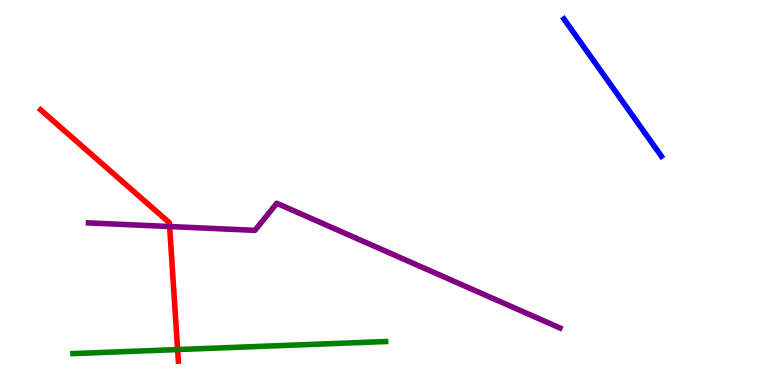[{'lines': ['blue', 'red'], 'intersections': []}, {'lines': ['green', 'red'], 'intersections': [{'x': 2.29, 'y': 0.92}]}, {'lines': ['purple', 'red'], 'intersections': [{'x': 2.19, 'y': 4.12}]}, {'lines': ['blue', 'green'], 'intersections': []}, {'lines': ['blue', 'purple'], 'intersections': []}, {'lines': ['green', 'purple'], 'intersections': []}]